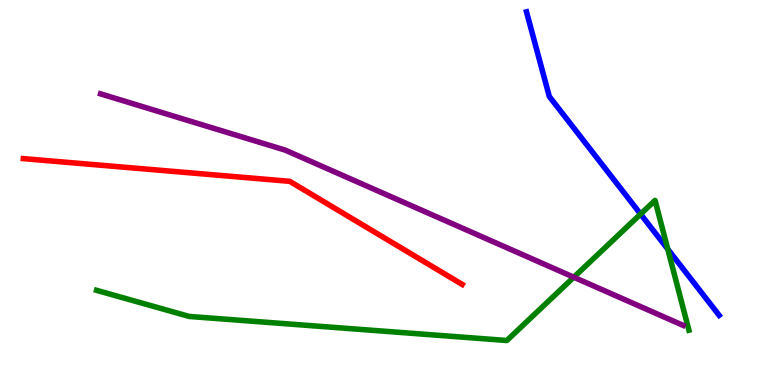[{'lines': ['blue', 'red'], 'intersections': []}, {'lines': ['green', 'red'], 'intersections': []}, {'lines': ['purple', 'red'], 'intersections': []}, {'lines': ['blue', 'green'], 'intersections': [{'x': 8.27, 'y': 4.44}, {'x': 8.62, 'y': 3.53}]}, {'lines': ['blue', 'purple'], 'intersections': []}, {'lines': ['green', 'purple'], 'intersections': [{'x': 7.4, 'y': 2.8}]}]